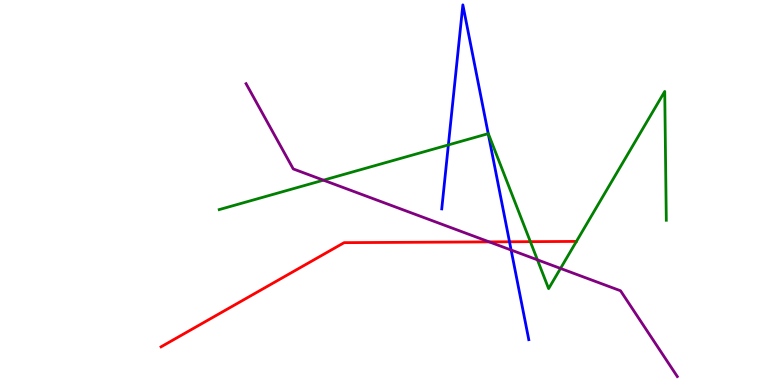[{'lines': ['blue', 'red'], 'intersections': [{'x': 6.57, 'y': 3.72}]}, {'lines': ['green', 'red'], 'intersections': [{'x': 6.84, 'y': 3.72}]}, {'lines': ['purple', 'red'], 'intersections': [{'x': 6.31, 'y': 3.72}]}, {'lines': ['blue', 'green'], 'intersections': [{'x': 5.79, 'y': 6.24}, {'x': 6.3, 'y': 6.53}]}, {'lines': ['blue', 'purple'], 'intersections': [{'x': 6.6, 'y': 3.51}]}, {'lines': ['green', 'purple'], 'intersections': [{'x': 4.17, 'y': 5.32}, {'x': 6.93, 'y': 3.25}, {'x': 7.23, 'y': 3.03}]}]